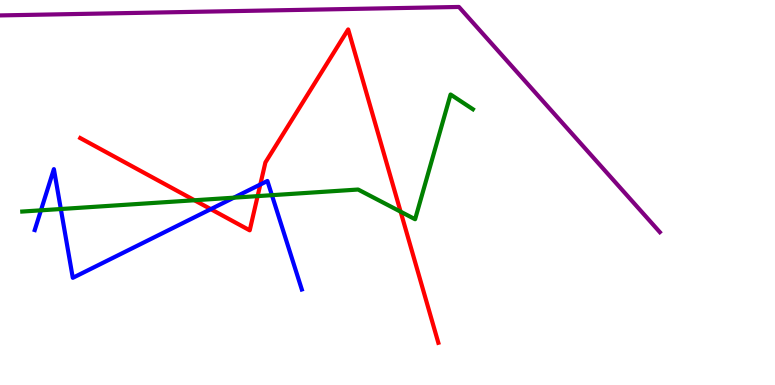[{'lines': ['blue', 'red'], 'intersections': [{'x': 2.72, 'y': 4.57}, {'x': 3.36, 'y': 5.21}]}, {'lines': ['green', 'red'], 'intersections': [{'x': 2.51, 'y': 4.8}, {'x': 3.32, 'y': 4.91}, {'x': 5.17, 'y': 4.5}]}, {'lines': ['purple', 'red'], 'intersections': []}, {'lines': ['blue', 'green'], 'intersections': [{'x': 0.528, 'y': 4.54}, {'x': 0.785, 'y': 4.57}, {'x': 3.02, 'y': 4.87}, {'x': 3.51, 'y': 4.93}]}, {'lines': ['blue', 'purple'], 'intersections': []}, {'lines': ['green', 'purple'], 'intersections': []}]